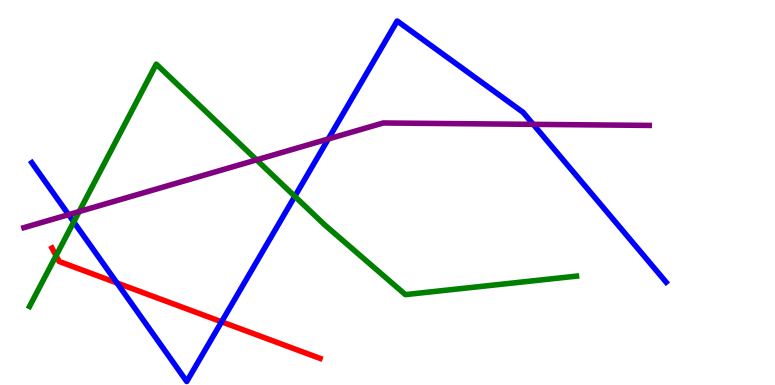[{'lines': ['blue', 'red'], 'intersections': [{'x': 1.51, 'y': 2.65}, {'x': 2.86, 'y': 1.64}]}, {'lines': ['green', 'red'], 'intersections': [{'x': 0.724, 'y': 3.36}]}, {'lines': ['purple', 'red'], 'intersections': []}, {'lines': ['blue', 'green'], 'intersections': [{'x': 0.951, 'y': 4.24}, {'x': 3.8, 'y': 4.9}]}, {'lines': ['blue', 'purple'], 'intersections': [{'x': 0.885, 'y': 4.42}, {'x': 4.24, 'y': 6.39}, {'x': 6.88, 'y': 6.77}]}, {'lines': ['green', 'purple'], 'intersections': [{'x': 1.02, 'y': 4.5}, {'x': 3.31, 'y': 5.85}]}]